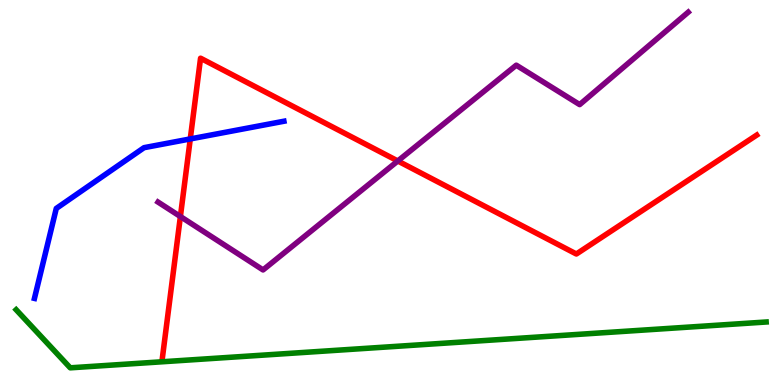[{'lines': ['blue', 'red'], 'intersections': [{'x': 2.46, 'y': 6.39}]}, {'lines': ['green', 'red'], 'intersections': []}, {'lines': ['purple', 'red'], 'intersections': [{'x': 2.33, 'y': 4.38}, {'x': 5.13, 'y': 5.82}]}, {'lines': ['blue', 'green'], 'intersections': []}, {'lines': ['blue', 'purple'], 'intersections': []}, {'lines': ['green', 'purple'], 'intersections': []}]